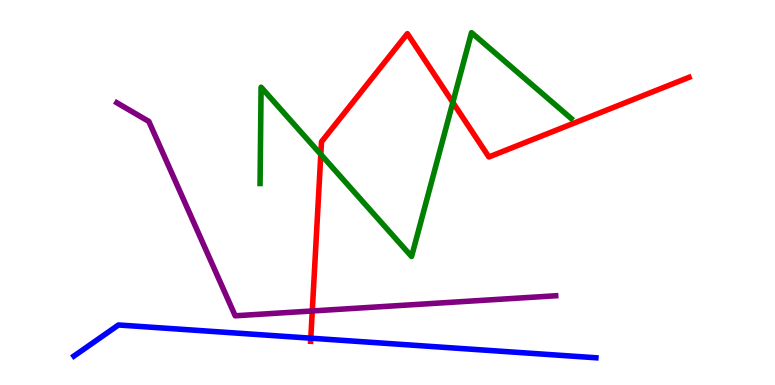[{'lines': ['blue', 'red'], 'intersections': [{'x': 4.01, 'y': 1.22}]}, {'lines': ['green', 'red'], 'intersections': [{'x': 4.14, 'y': 5.99}, {'x': 5.84, 'y': 7.34}]}, {'lines': ['purple', 'red'], 'intersections': [{'x': 4.03, 'y': 1.92}]}, {'lines': ['blue', 'green'], 'intersections': []}, {'lines': ['blue', 'purple'], 'intersections': []}, {'lines': ['green', 'purple'], 'intersections': []}]